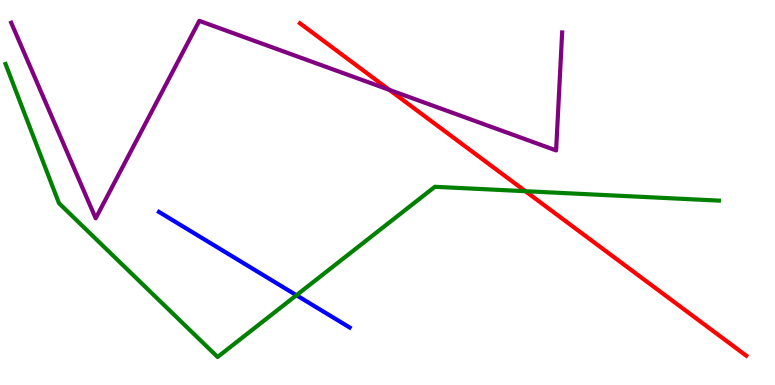[{'lines': ['blue', 'red'], 'intersections': []}, {'lines': ['green', 'red'], 'intersections': [{'x': 6.78, 'y': 5.03}]}, {'lines': ['purple', 'red'], 'intersections': [{'x': 5.02, 'y': 7.67}]}, {'lines': ['blue', 'green'], 'intersections': [{'x': 3.83, 'y': 2.33}]}, {'lines': ['blue', 'purple'], 'intersections': []}, {'lines': ['green', 'purple'], 'intersections': []}]